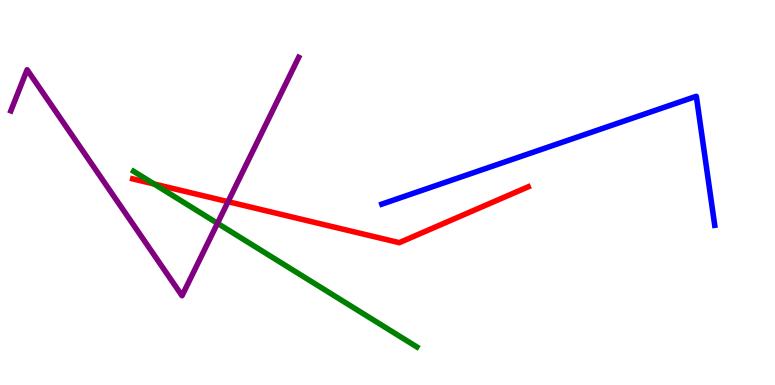[{'lines': ['blue', 'red'], 'intersections': []}, {'lines': ['green', 'red'], 'intersections': [{'x': 1.99, 'y': 5.22}]}, {'lines': ['purple', 'red'], 'intersections': [{'x': 2.94, 'y': 4.76}]}, {'lines': ['blue', 'green'], 'intersections': []}, {'lines': ['blue', 'purple'], 'intersections': []}, {'lines': ['green', 'purple'], 'intersections': [{'x': 2.81, 'y': 4.2}]}]